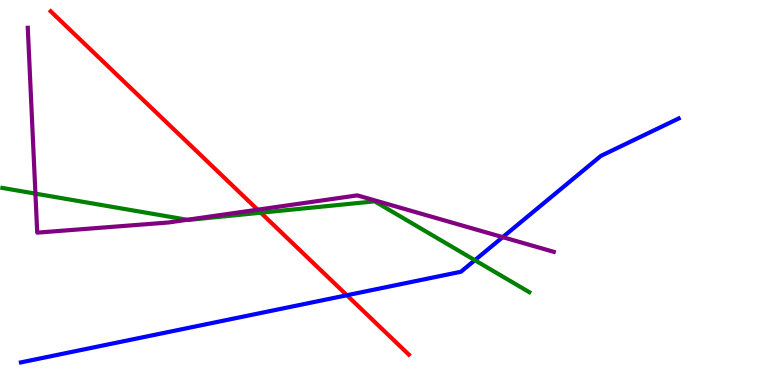[{'lines': ['blue', 'red'], 'intersections': [{'x': 4.48, 'y': 2.33}]}, {'lines': ['green', 'red'], 'intersections': [{'x': 3.37, 'y': 4.48}]}, {'lines': ['purple', 'red'], 'intersections': [{'x': 3.32, 'y': 4.55}]}, {'lines': ['blue', 'green'], 'intersections': [{'x': 6.13, 'y': 3.24}]}, {'lines': ['blue', 'purple'], 'intersections': [{'x': 6.49, 'y': 3.84}]}, {'lines': ['green', 'purple'], 'intersections': [{'x': 0.457, 'y': 4.97}, {'x': 2.42, 'y': 4.29}]}]